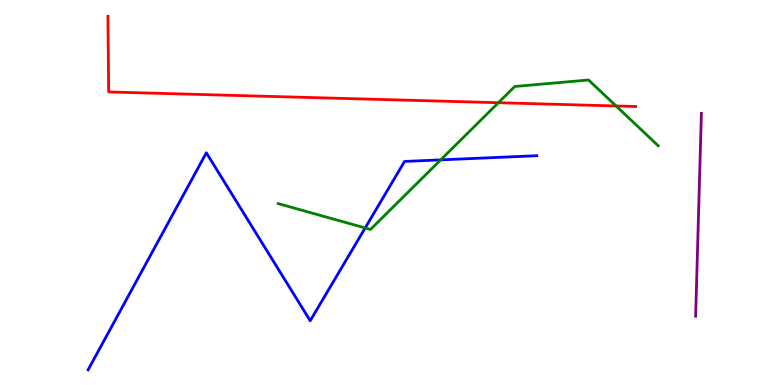[{'lines': ['blue', 'red'], 'intersections': []}, {'lines': ['green', 'red'], 'intersections': [{'x': 6.43, 'y': 7.33}, {'x': 7.95, 'y': 7.25}]}, {'lines': ['purple', 'red'], 'intersections': []}, {'lines': ['blue', 'green'], 'intersections': [{'x': 4.71, 'y': 4.08}, {'x': 5.69, 'y': 5.85}]}, {'lines': ['blue', 'purple'], 'intersections': []}, {'lines': ['green', 'purple'], 'intersections': []}]